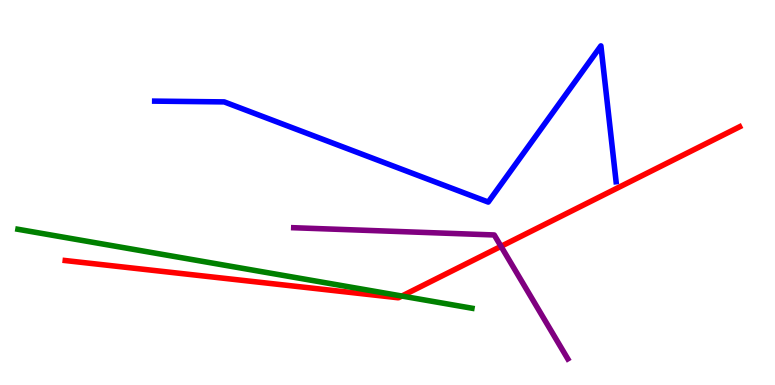[{'lines': ['blue', 'red'], 'intersections': []}, {'lines': ['green', 'red'], 'intersections': [{'x': 5.19, 'y': 2.31}]}, {'lines': ['purple', 'red'], 'intersections': [{'x': 6.46, 'y': 3.6}]}, {'lines': ['blue', 'green'], 'intersections': []}, {'lines': ['blue', 'purple'], 'intersections': []}, {'lines': ['green', 'purple'], 'intersections': []}]